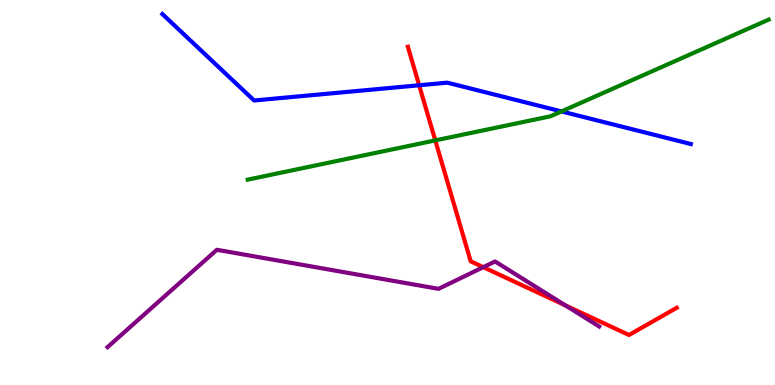[{'lines': ['blue', 'red'], 'intersections': [{'x': 5.41, 'y': 7.79}]}, {'lines': ['green', 'red'], 'intersections': [{'x': 5.62, 'y': 6.35}]}, {'lines': ['purple', 'red'], 'intersections': [{'x': 6.24, 'y': 3.06}, {'x': 7.3, 'y': 2.07}]}, {'lines': ['blue', 'green'], 'intersections': [{'x': 7.24, 'y': 7.11}]}, {'lines': ['blue', 'purple'], 'intersections': []}, {'lines': ['green', 'purple'], 'intersections': []}]